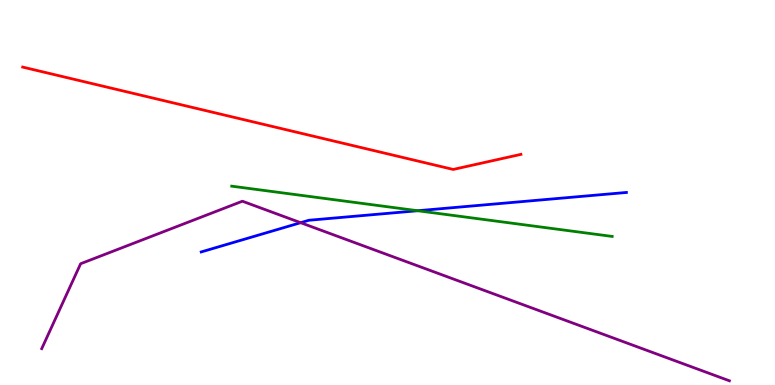[{'lines': ['blue', 'red'], 'intersections': []}, {'lines': ['green', 'red'], 'intersections': []}, {'lines': ['purple', 'red'], 'intersections': []}, {'lines': ['blue', 'green'], 'intersections': [{'x': 5.39, 'y': 4.53}]}, {'lines': ['blue', 'purple'], 'intersections': [{'x': 3.88, 'y': 4.22}]}, {'lines': ['green', 'purple'], 'intersections': []}]